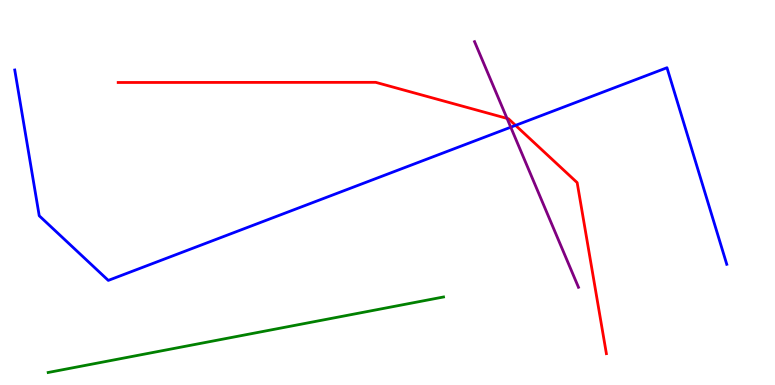[{'lines': ['blue', 'red'], 'intersections': [{'x': 6.65, 'y': 6.74}]}, {'lines': ['green', 'red'], 'intersections': []}, {'lines': ['purple', 'red'], 'intersections': [{'x': 6.54, 'y': 6.92}]}, {'lines': ['blue', 'green'], 'intersections': []}, {'lines': ['blue', 'purple'], 'intersections': [{'x': 6.59, 'y': 6.7}]}, {'lines': ['green', 'purple'], 'intersections': []}]